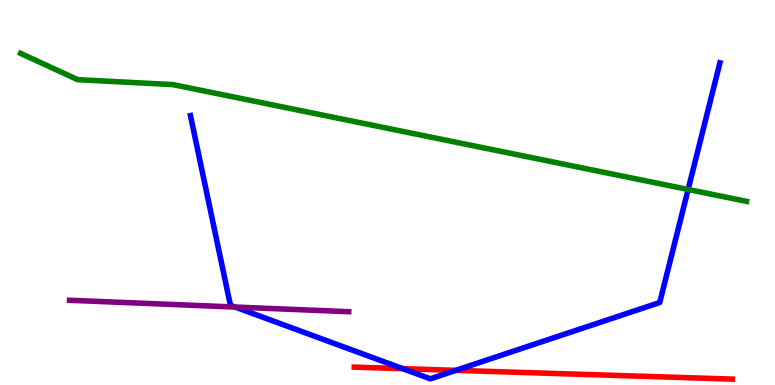[{'lines': ['blue', 'red'], 'intersections': [{'x': 5.2, 'y': 0.424}, {'x': 5.88, 'y': 0.381}]}, {'lines': ['green', 'red'], 'intersections': []}, {'lines': ['purple', 'red'], 'intersections': []}, {'lines': ['blue', 'green'], 'intersections': [{'x': 8.88, 'y': 5.08}]}, {'lines': ['blue', 'purple'], 'intersections': [{'x': 3.03, 'y': 2.02}]}, {'lines': ['green', 'purple'], 'intersections': []}]